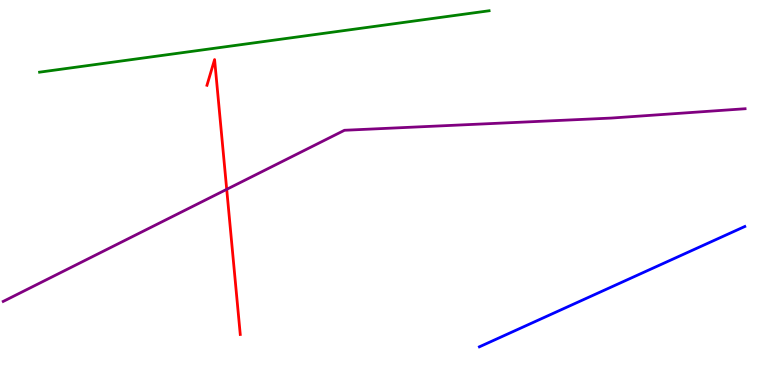[{'lines': ['blue', 'red'], 'intersections': []}, {'lines': ['green', 'red'], 'intersections': []}, {'lines': ['purple', 'red'], 'intersections': [{'x': 2.93, 'y': 5.08}]}, {'lines': ['blue', 'green'], 'intersections': []}, {'lines': ['blue', 'purple'], 'intersections': []}, {'lines': ['green', 'purple'], 'intersections': []}]